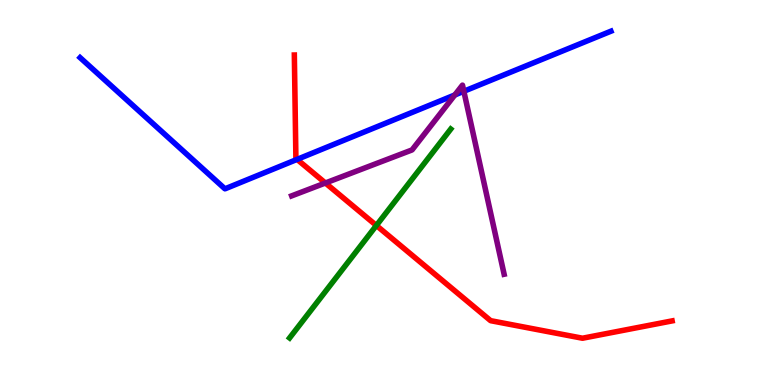[{'lines': ['blue', 'red'], 'intersections': [{'x': 3.83, 'y': 5.86}]}, {'lines': ['green', 'red'], 'intersections': [{'x': 4.86, 'y': 4.14}]}, {'lines': ['purple', 'red'], 'intersections': [{'x': 4.2, 'y': 5.25}]}, {'lines': ['blue', 'green'], 'intersections': []}, {'lines': ['blue', 'purple'], 'intersections': [{'x': 5.87, 'y': 7.53}, {'x': 5.99, 'y': 7.63}]}, {'lines': ['green', 'purple'], 'intersections': []}]